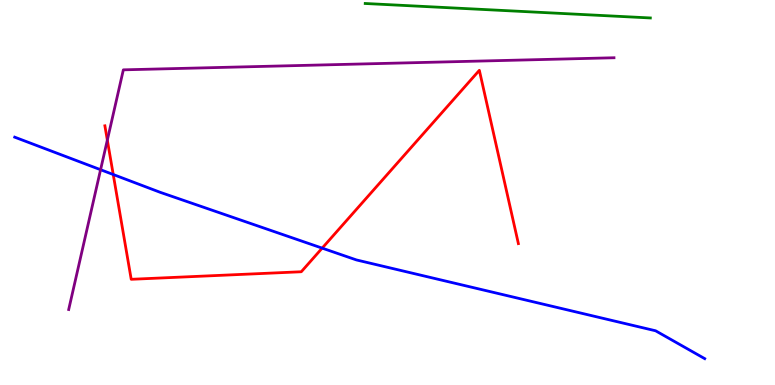[{'lines': ['blue', 'red'], 'intersections': [{'x': 1.46, 'y': 5.47}, {'x': 4.16, 'y': 3.56}]}, {'lines': ['green', 'red'], 'intersections': []}, {'lines': ['purple', 'red'], 'intersections': [{'x': 1.38, 'y': 6.36}]}, {'lines': ['blue', 'green'], 'intersections': []}, {'lines': ['blue', 'purple'], 'intersections': [{'x': 1.3, 'y': 5.59}]}, {'lines': ['green', 'purple'], 'intersections': []}]